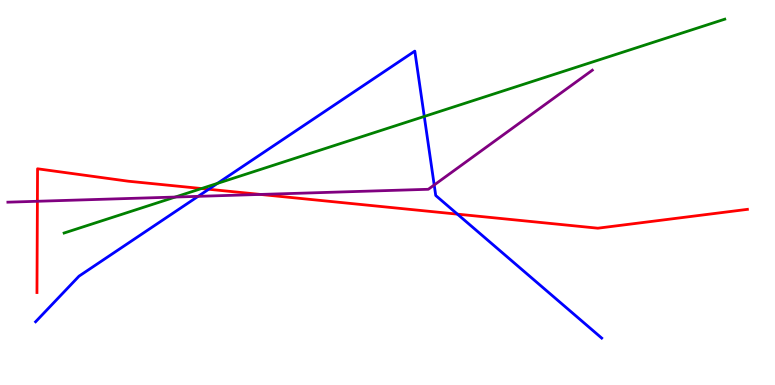[{'lines': ['blue', 'red'], 'intersections': [{'x': 2.69, 'y': 5.08}, {'x': 5.9, 'y': 4.44}]}, {'lines': ['green', 'red'], 'intersections': [{'x': 2.6, 'y': 5.1}]}, {'lines': ['purple', 'red'], 'intersections': [{'x': 0.483, 'y': 4.77}, {'x': 3.36, 'y': 4.95}]}, {'lines': ['blue', 'green'], 'intersections': [{'x': 2.81, 'y': 5.24}, {'x': 5.47, 'y': 6.98}]}, {'lines': ['blue', 'purple'], 'intersections': [{'x': 2.56, 'y': 4.9}, {'x': 5.6, 'y': 5.19}]}, {'lines': ['green', 'purple'], 'intersections': [{'x': 2.26, 'y': 4.88}]}]